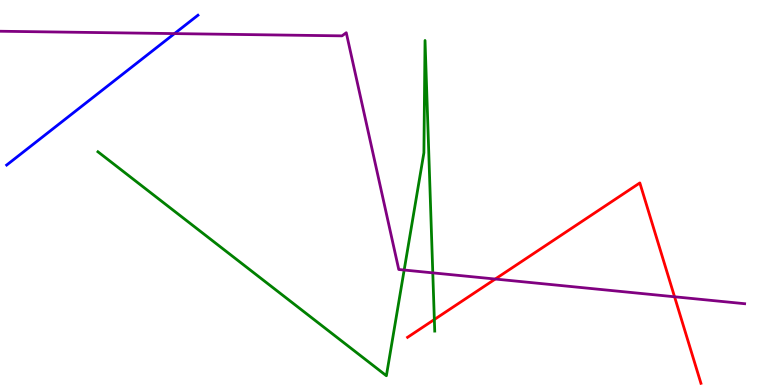[{'lines': ['blue', 'red'], 'intersections': []}, {'lines': ['green', 'red'], 'intersections': [{'x': 5.6, 'y': 1.7}]}, {'lines': ['purple', 'red'], 'intersections': [{'x': 6.39, 'y': 2.75}, {'x': 8.7, 'y': 2.29}]}, {'lines': ['blue', 'green'], 'intersections': []}, {'lines': ['blue', 'purple'], 'intersections': [{'x': 2.25, 'y': 9.13}]}, {'lines': ['green', 'purple'], 'intersections': [{'x': 5.22, 'y': 2.99}, {'x': 5.58, 'y': 2.91}]}]